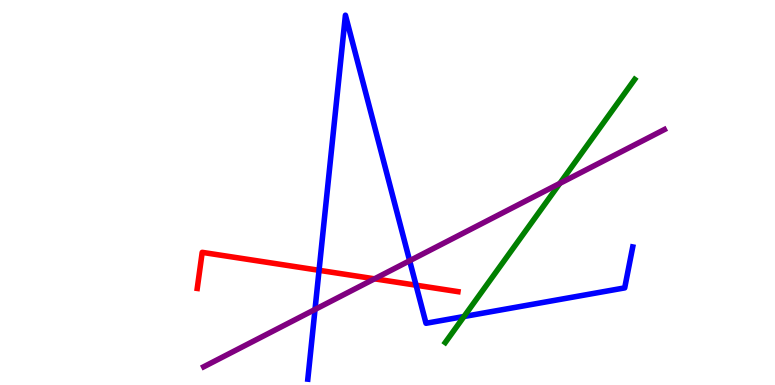[{'lines': ['blue', 'red'], 'intersections': [{'x': 4.12, 'y': 2.98}, {'x': 5.37, 'y': 2.59}]}, {'lines': ['green', 'red'], 'intersections': []}, {'lines': ['purple', 'red'], 'intersections': [{'x': 4.83, 'y': 2.76}]}, {'lines': ['blue', 'green'], 'intersections': [{'x': 5.99, 'y': 1.78}]}, {'lines': ['blue', 'purple'], 'intersections': [{'x': 4.06, 'y': 1.96}, {'x': 5.29, 'y': 3.23}]}, {'lines': ['green', 'purple'], 'intersections': [{'x': 7.22, 'y': 5.24}]}]